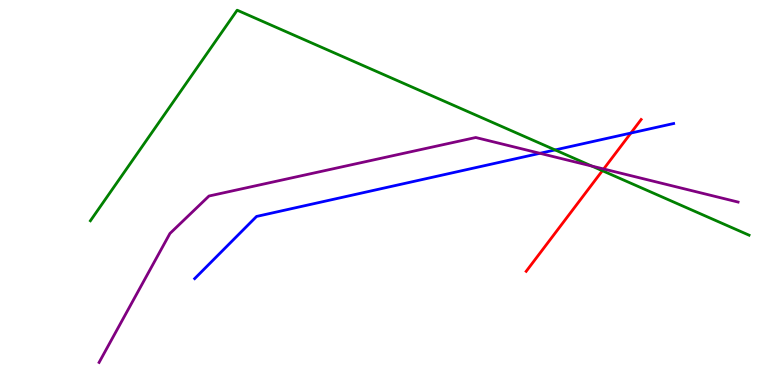[{'lines': ['blue', 'red'], 'intersections': [{'x': 8.14, 'y': 6.54}]}, {'lines': ['green', 'red'], 'intersections': [{'x': 7.77, 'y': 5.57}]}, {'lines': ['purple', 'red'], 'intersections': [{'x': 7.79, 'y': 5.61}]}, {'lines': ['blue', 'green'], 'intersections': [{'x': 7.16, 'y': 6.11}]}, {'lines': ['blue', 'purple'], 'intersections': [{'x': 6.97, 'y': 6.02}]}, {'lines': ['green', 'purple'], 'intersections': [{'x': 7.64, 'y': 5.69}]}]